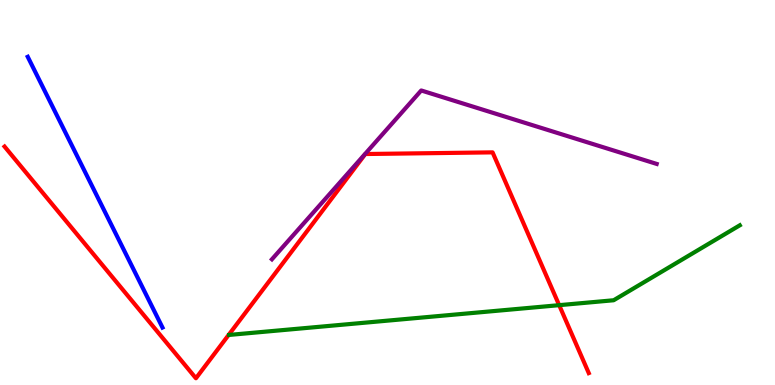[{'lines': ['blue', 'red'], 'intersections': []}, {'lines': ['green', 'red'], 'intersections': [{'x': 7.22, 'y': 2.07}]}, {'lines': ['purple', 'red'], 'intersections': []}, {'lines': ['blue', 'green'], 'intersections': []}, {'lines': ['blue', 'purple'], 'intersections': []}, {'lines': ['green', 'purple'], 'intersections': []}]